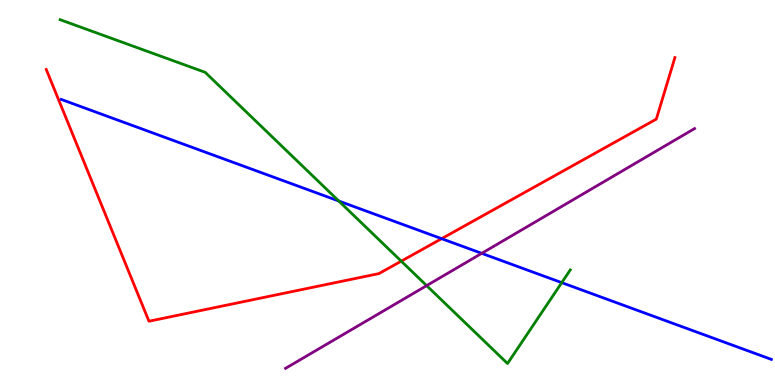[{'lines': ['blue', 'red'], 'intersections': [{'x': 5.7, 'y': 3.8}]}, {'lines': ['green', 'red'], 'intersections': [{'x': 5.18, 'y': 3.22}]}, {'lines': ['purple', 'red'], 'intersections': []}, {'lines': ['blue', 'green'], 'intersections': [{'x': 4.37, 'y': 4.78}, {'x': 7.25, 'y': 2.66}]}, {'lines': ['blue', 'purple'], 'intersections': [{'x': 6.22, 'y': 3.42}]}, {'lines': ['green', 'purple'], 'intersections': [{'x': 5.51, 'y': 2.58}]}]